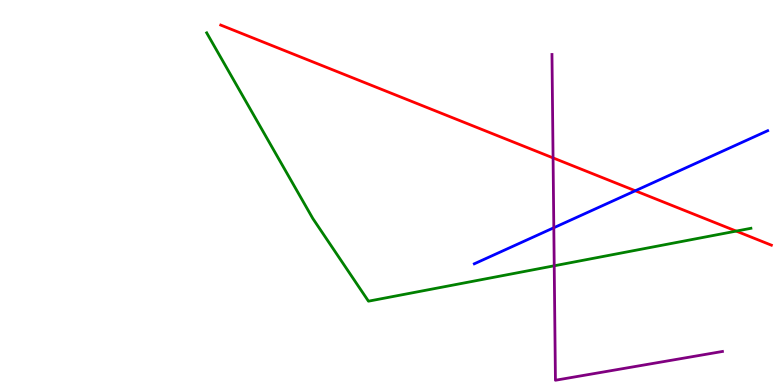[{'lines': ['blue', 'red'], 'intersections': [{'x': 8.2, 'y': 5.04}]}, {'lines': ['green', 'red'], 'intersections': [{'x': 9.5, 'y': 4.0}]}, {'lines': ['purple', 'red'], 'intersections': [{'x': 7.14, 'y': 5.9}]}, {'lines': ['blue', 'green'], 'intersections': []}, {'lines': ['blue', 'purple'], 'intersections': [{'x': 7.15, 'y': 4.08}]}, {'lines': ['green', 'purple'], 'intersections': [{'x': 7.15, 'y': 3.1}]}]